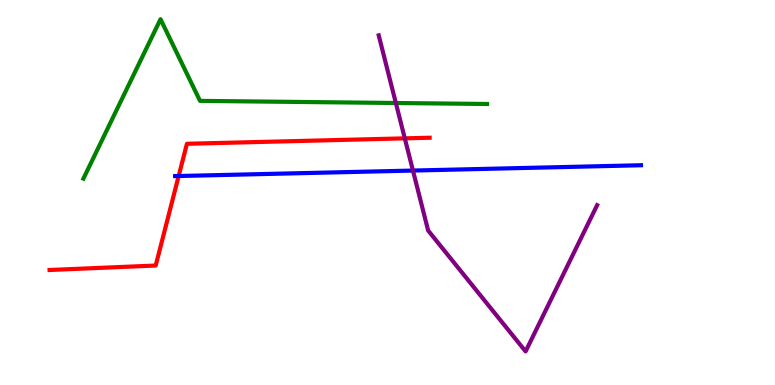[{'lines': ['blue', 'red'], 'intersections': [{'x': 2.31, 'y': 5.43}]}, {'lines': ['green', 'red'], 'intersections': []}, {'lines': ['purple', 'red'], 'intersections': [{'x': 5.22, 'y': 6.41}]}, {'lines': ['blue', 'green'], 'intersections': []}, {'lines': ['blue', 'purple'], 'intersections': [{'x': 5.33, 'y': 5.57}]}, {'lines': ['green', 'purple'], 'intersections': [{'x': 5.11, 'y': 7.32}]}]